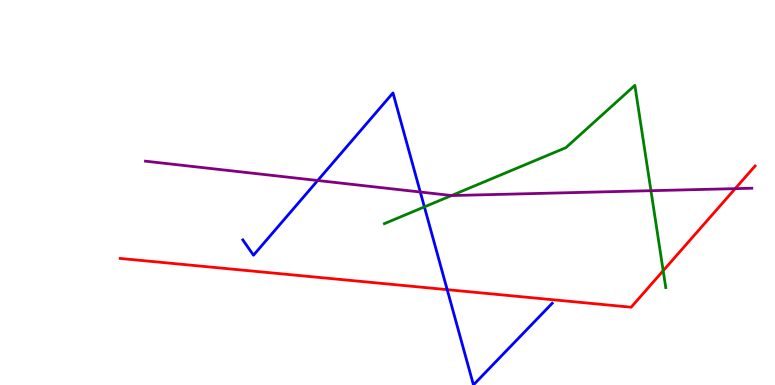[{'lines': ['blue', 'red'], 'intersections': [{'x': 5.77, 'y': 2.48}]}, {'lines': ['green', 'red'], 'intersections': [{'x': 8.56, 'y': 2.97}]}, {'lines': ['purple', 'red'], 'intersections': [{'x': 9.49, 'y': 5.1}]}, {'lines': ['blue', 'green'], 'intersections': [{'x': 5.48, 'y': 4.63}]}, {'lines': ['blue', 'purple'], 'intersections': [{'x': 4.1, 'y': 5.31}, {'x': 5.42, 'y': 5.01}]}, {'lines': ['green', 'purple'], 'intersections': [{'x': 5.83, 'y': 4.92}, {'x': 8.4, 'y': 5.05}]}]